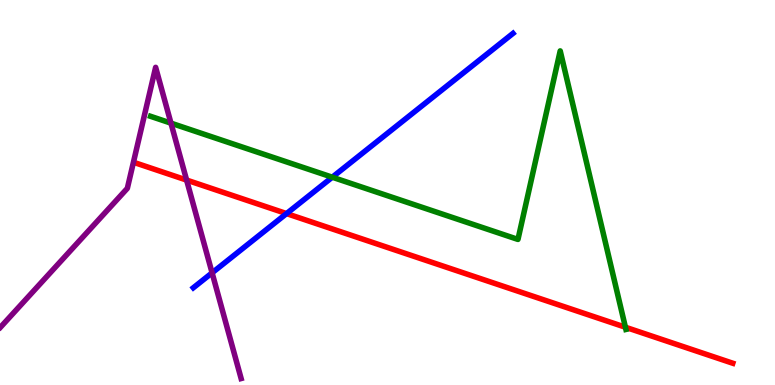[{'lines': ['blue', 'red'], 'intersections': [{'x': 3.7, 'y': 4.45}]}, {'lines': ['green', 'red'], 'intersections': [{'x': 8.07, 'y': 1.5}]}, {'lines': ['purple', 'red'], 'intersections': [{'x': 2.41, 'y': 5.32}]}, {'lines': ['blue', 'green'], 'intersections': [{'x': 4.29, 'y': 5.4}]}, {'lines': ['blue', 'purple'], 'intersections': [{'x': 2.74, 'y': 2.91}]}, {'lines': ['green', 'purple'], 'intersections': [{'x': 2.21, 'y': 6.8}]}]